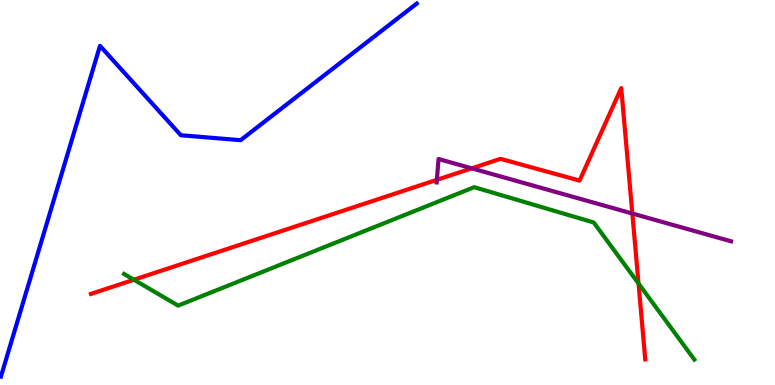[{'lines': ['blue', 'red'], 'intersections': []}, {'lines': ['green', 'red'], 'intersections': [{'x': 1.73, 'y': 2.73}, {'x': 8.24, 'y': 2.64}]}, {'lines': ['purple', 'red'], 'intersections': [{'x': 5.64, 'y': 5.33}, {'x': 6.09, 'y': 5.63}, {'x': 8.16, 'y': 4.45}]}, {'lines': ['blue', 'green'], 'intersections': []}, {'lines': ['blue', 'purple'], 'intersections': []}, {'lines': ['green', 'purple'], 'intersections': []}]